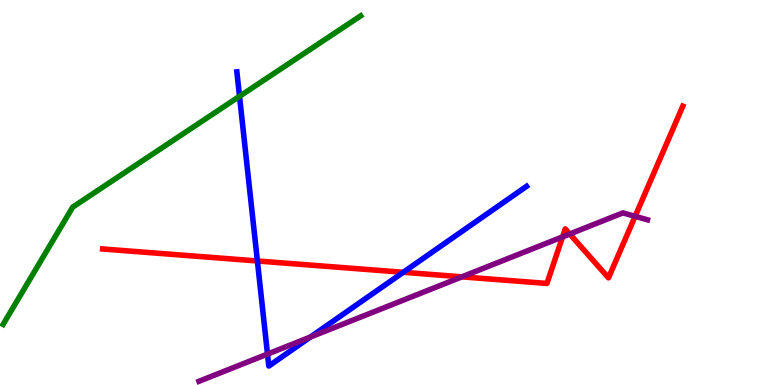[{'lines': ['blue', 'red'], 'intersections': [{'x': 3.32, 'y': 3.22}, {'x': 5.2, 'y': 2.93}]}, {'lines': ['green', 'red'], 'intersections': []}, {'lines': ['purple', 'red'], 'intersections': [{'x': 5.96, 'y': 2.81}, {'x': 7.26, 'y': 3.85}, {'x': 7.35, 'y': 3.92}, {'x': 8.2, 'y': 4.38}]}, {'lines': ['blue', 'green'], 'intersections': [{'x': 3.09, 'y': 7.5}]}, {'lines': ['blue', 'purple'], 'intersections': [{'x': 3.45, 'y': 0.803}, {'x': 4.01, 'y': 1.25}]}, {'lines': ['green', 'purple'], 'intersections': []}]